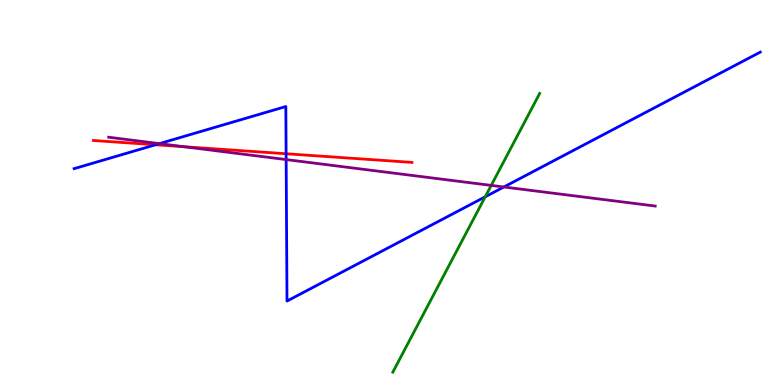[{'lines': ['blue', 'red'], 'intersections': [{'x': 2.01, 'y': 6.24}, {'x': 3.69, 'y': 6.01}]}, {'lines': ['green', 'red'], 'intersections': []}, {'lines': ['purple', 'red'], 'intersections': [{'x': 2.38, 'y': 6.19}]}, {'lines': ['blue', 'green'], 'intersections': [{'x': 6.26, 'y': 4.89}]}, {'lines': ['blue', 'purple'], 'intersections': [{'x': 2.06, 'y': 6.27}, {'x': 3.69, 'y': 5.86}, {'x': 6.5, 'y': 5.14}]}, {'lines': ['green', 'purple'], 'intersections': [{'x': 6.34, 'y': 5.18}]}]